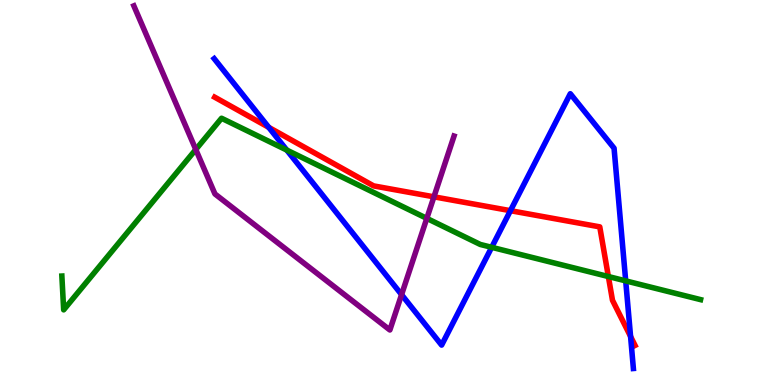[{'lines': ['blue', 'red'], 'intersections': [{'x': 3.47, 'y': 6.69}, {'x': 6.59, 'y': 4.53}, {'x': 8.14, 'y': 1.26}]}, {'lines': ['green', 'red'], 'intersections': [{'x': 7.85, 'y': 2.82}]}, {'lines': ['purple', 'red'], 'intersections': [{'x': 5.6, 'y': 4.89}]}, {'lines': ['blue', 'green'], 'intersections': [{'x': 3.7, 'y': 6.1}, {'x': 6.34, 'y': 3.58}, {'x': 8.07, 'y': 2.7}]}, {'lines': ['blue', 'purple'], 'intersections': [{'x': 5.18, 'y': 2.35}]}, {'lines': ['green', 'purple'], 'intersections': [{'x': 2.53, 'y': 6.12}, {'x': 5.51, 'y': 4.33}]}]